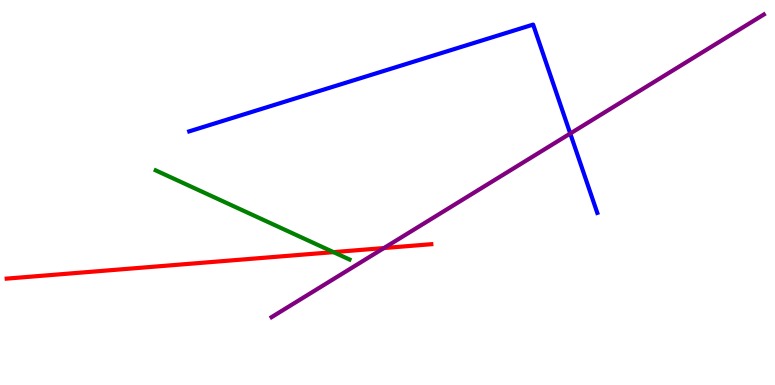[{'lines': ['blue', 'red'], 'intersections': []}, {'lines': ['green', 'red'], 'intersections': [{'x': 4.3, 'y': 3.45}]}, {'lines': ['purple', 'red'], 'intersections': [{'x': 4.95, 'y': 3.56}]}, {'lines': ['blue', 'green'], 'intersections': []}, {'lines': ['blue', 'purple'], 'intersections': [{'x': 7.36, 'y': 6.53}]}, {'lines': ['green', 'purple'], 'intersections': []}]